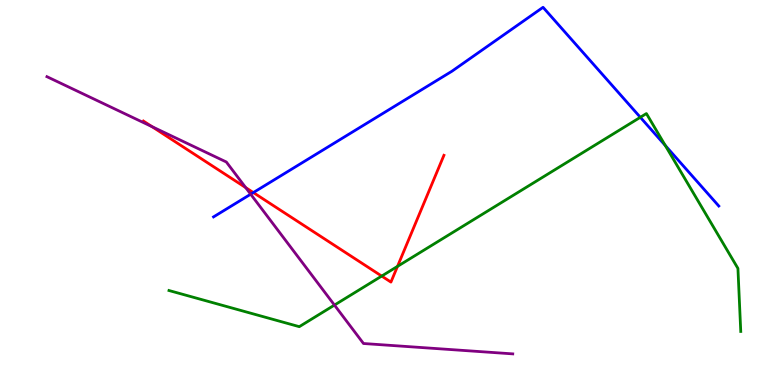[{'lines': ['blue', 'red'], 'intersections': [{'x': 3.27, 'y': 5.0}]}, {'lines': ['green', 'red'], 'intersections': [{'x': 4.93, 'y': 2.83}, {'x': 5.13, 'y': 3.08}]}, {'lines': ['purple', 'red'], 'intersections': [{'x': 1.96, 'y': 6.71}, {'x': 3.17, 'y': 5.13}]}, {'lines': ['blue', 'green'], 'intersections': [{'x': 8.26, 'y': 6.95}, {'x': 8.58, 'y': 6.22}]}, {'lines': ['blue', 'purple'], 'intersections': [{'x': 3.23, 'y': 4.96}]}, {'lines': ['green', 'purple'], 'intersections': [{'x': 4.32, 'y': 2.08}]}]